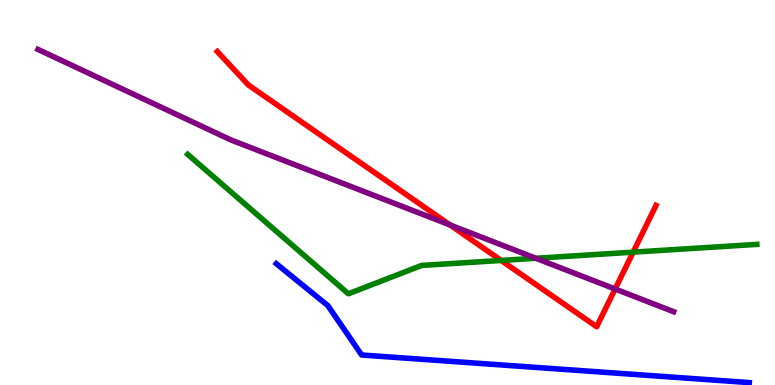[{'lines': ['blue', 'red'], 'intersections': []}, {'lines': ['green', 'red'], 'intersections': [{'x': 6.47, 'y': 3.24}, {'x': 8.17, 'y': 3.45}]}, {'lines': ['purple', 'red'], 'intersections': [{'x': 5.81, 'y': 4.16}, {'x': 7.94, 'y': 2.49}]}, {'lines': ['blue', 'green'], 'intersections': []}, {'lines': ['blue', 'purple'], 'intersections': []}, {'lines': ['green', 'purple'], 'intersections': [{'x': 6.91, 'y': 3.29}]}]